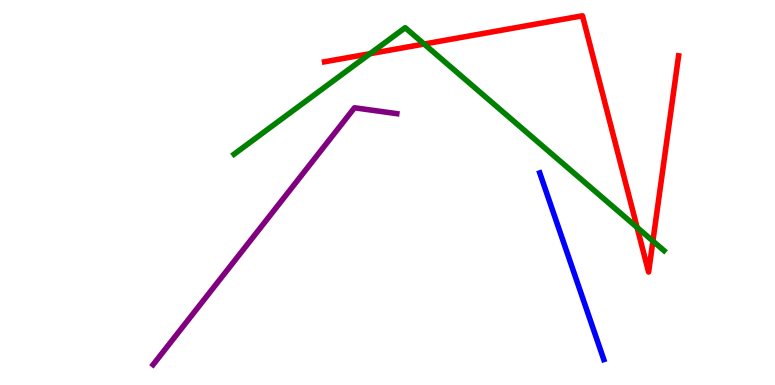[{'lines': ['blue', 'red'], 'intersections': []}, {'lines': ['green', 'red'], 'intersections': [{'x': 4.78, 'y': 8.61}, {'x': 5.47, 'y': 8.86}, {'x': 8.22, 'y': 4.09}, {'x': 8.42, 'y': 3.74}]}, {'lines': ['purple', 'red'], 'intersections': []}, {'lines': ['blue', 'green'], 'intersections': []}, {'lines': ['blue', 'purple'], 'intersections': []}, {'lines': ['green', 'purple'], 'intersections': []}]